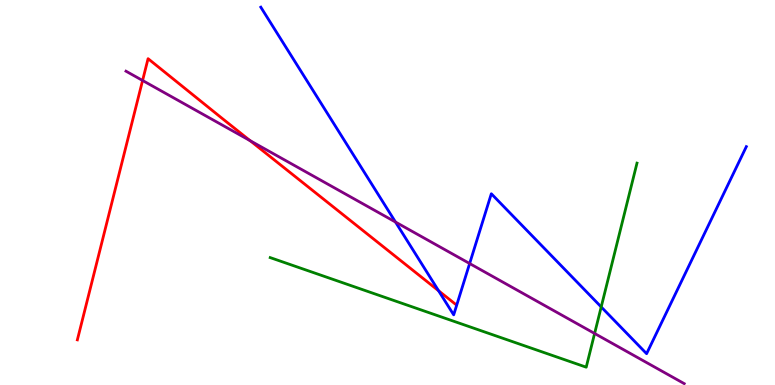[{'lines': ['blue', 'red'], 'intersections': [{'x': 5.66, 'y': 2.45}]}, {'lines': ['green', 'red'], 'intersections': []}, {'lines': ['purple', 'red'], 'intersections': [{'x': 1.84, 'y': 7.91}, {'x': 3.23, 'y': 6.35}]}, {'lines': ['blue', 'green'], 'intersections': [{'x': 7.76, 'y': 2.03}]}, {'lines': ['blue', 'purple'], 'intersections': [{'x': 5.1, 'y': 4.23}, {'x': 6.06, 'y': 3.16}]}, {'lines': ['green', 'purple'], 'intersections': [{'x': 7.67, 'y': 1.34}]}]